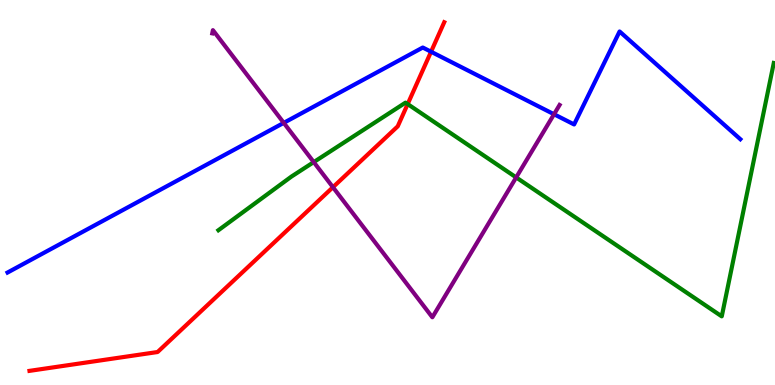[{'lines': ['blue', 'red'], 'intersections': [{'x': 5.56, 'y': 8.66}]}, {'lines': ['green', 'red'], 'intersections': [{'x': 5.26, 'y': 7.3}]}, {'lines': ['purple', 'red'], 'intersections': [{'x': 4.3, 'y': 5.14}]}, {'lines': ['blue', 'green'], 'intersections': []}, {'lines': ['blue', 'purple'], 'intersections': [{'x': 3.66, 'y': 6.81}, {'x': 7.15, 'y': 7.03}]}, {'lines': ['green', 'purple'], 'intersections': [{'x': 4.05, 'y': 5.79}, {'x': 6.66, 'y': 5.39}]}]